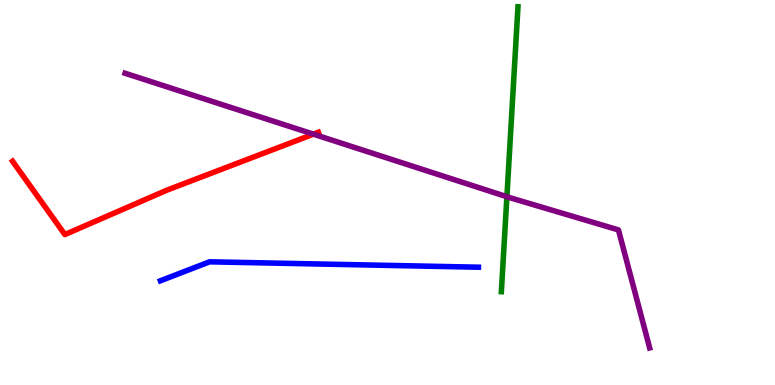[{'lines': ['blue', 'red'], 'intersections': []}, {'lines': ['green', 'red'], 'intersections': []}, {'lines': ['purple', 'red'], 'intersections': [{'x': 4.04, 'y': 6.52}]}, {'lines': ['blue', 'green'], 'intersections': []}, {'lines': ['blue', 'purple'], 'intersections': []}, {'lines': ['green', 'purple'], 'intersections': [{'x': 6.54, 'y': 4.89}]}]